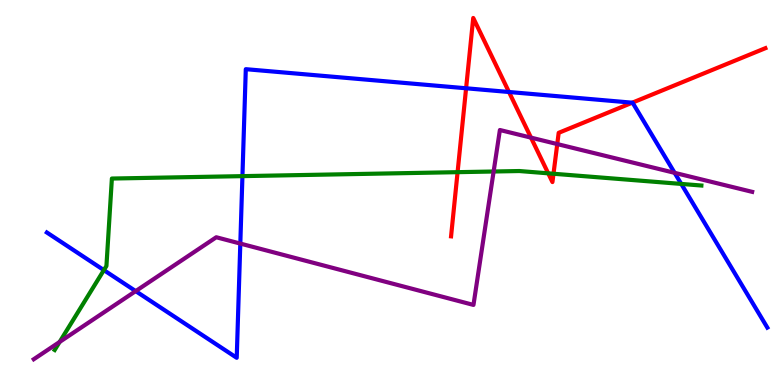[{'lines': ['blue', 'red'], 'intersections': [{'x': 6.01, 'y': 7.71}, {'x': 6.57, 'y': 7.61}, {'x': 8.16, 'y': 7.33}]}, {'lines': ['green', 'red'], 'intersections': [{'x': 5.9, 'y': 5.53}, {'x': 7.07, 'y': 5.5}, {'x': 7.14, 'y': 5.49}]}, {'lines': ['purple', 'red'], 'intersections': [{'x': 6.85, 'y': 6.43}, {'x': 7.19, 'y': 6.26}]}, {'lines': ['blue', 'green'], 'intersections': [{'x': 1.34, 'y': 2.98}, {'x': 3.13, 'y': 5.43}, {'x': 8.79, 'y': 5.22}]}, {'lines': ['blue', 'purple'], 'intersections': [{'x': 1.75, 'y': 2.44}, {'x': 3.1, 'y': 3.67}, {'x': 8.7, 'y': 5.51}]}, {'lines': ['green', 'purple'], 'intersections': [{'x': 0.77, 'y': 1.12}, {'x': 6.37, 'y': 5.55}]}]